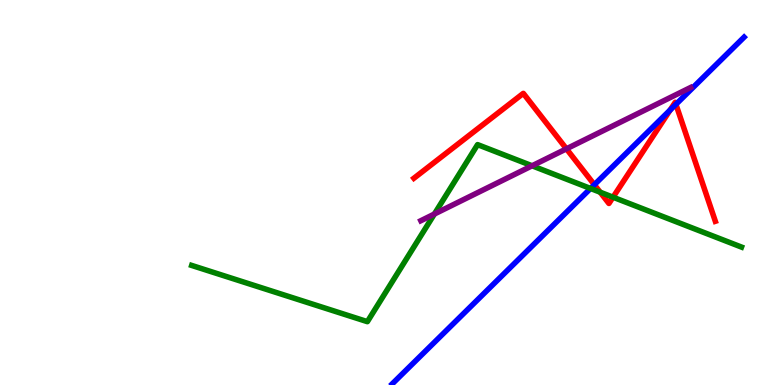[{'lines': ['blue', 'red'], 'intersections': [{'x': 7.67, 'y': 5.2}, {'x': 8.65, 'y': 7.14}, {'x': 8.72, 'y': 7.29}]}, {'lines': ['green', 'red'], 'intersections': [{'x': 7.74, 'y': 5.01}, {'x': 7.91, 'y': 4.88}]}, {'lines': ['purple', 'red'], 'intersections': [{'x': 7.31, 'y': 6.13}]}, {'lines': ['blue', 'green'], 'intersections': [{'x': 7.62, 'y': 5.1}]}, {'lines': ['blue', 'purple'], 'intersections': []}, {'lines': ['green', 'purple'], 'intersections': [{'x': 5.6, 'y': 4.44}, {'x': 6.87, 'y': 5.69}]}]